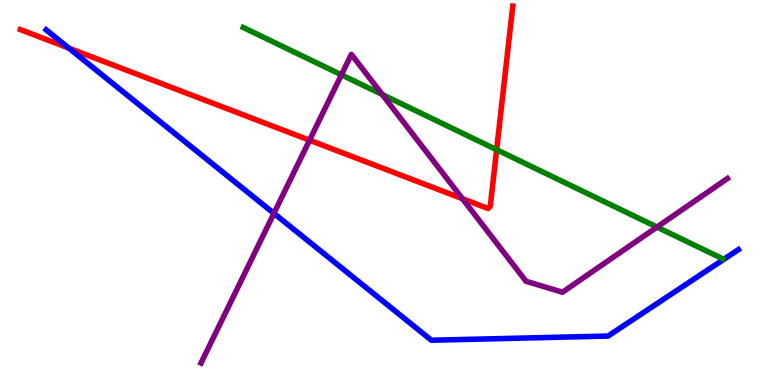[{'lines': ['blue', 'red'], 'intersections': [{'x': 0.888, 'y': 8.75}]}, {'lines': ['green', 'red'], 'intersections': [{'x': 6.41, 'y': 6.11}]}, {'lines': ['purple', 'red'], 'intersections': [{'x': 3.99, 'y': 6.36}, {'x': 5.97, 'y': 4.84}]}, {'lines': ['blue', 'green'], 'intersections': []}, {'lines': ['blue', 'purple'], 'intersections': [{'x': 3.53, 'y': 4.46}]}, {'lines': ['green', 'purple'], 'intersections': [{'x': 4.41, 'y': 8.06}, {'x': 4.93, 'y': 7.54}, {'x': 8.48, 'y': 4.1}]}]